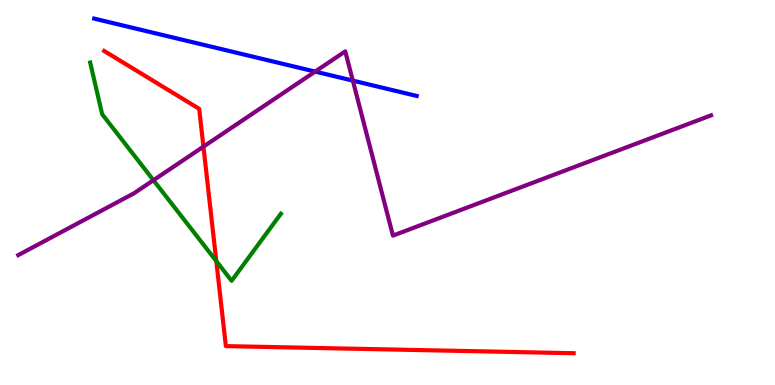[{'lines': ['blue', 'red'], 'intersections': []}, {'lines': ['green', 'red'], 'intersections': [{'x': 2.79, 'y': 3.22}]}, {'lines': ['purple', 'red'], 'intersections': [{'x': 2.62, 'y': 6.19}]}, {'lines': ['blue', 'green'], 'intersections': []}, {'lines': ['blue', 'purple'], 'intersections': [{'x': 4.07, 'y': 8.14}, {'x': 4.55, 'y': 7.91}]}, {'lines': ['green', 'purple'], 'intersections': [{'x': 1.98, 'y': 5.32}]}]